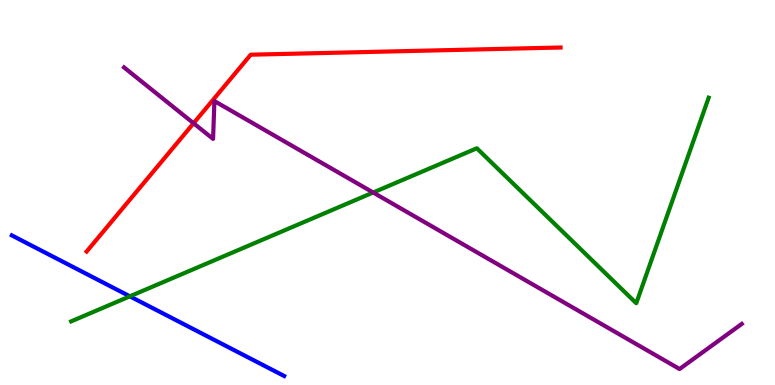[{'lines': ['blue', 'red'], 'intersections': []}, {'lines': ['green', 'red'], 'intersections': []}, {'lines': ['purple', 'red'], 'intersections': [{'x': 2.5, 'y': 6.8}]}, {'lines': ['blue', 'green'], 'intersections': [{'x': 1.68, 'y': 2.3}]}, {'lines': ['blue', 'purple'], 'intersections': []}, {'lines': ['green', 'purple'], 'intersections': [{'x': 4.82, 'y': 5.0}]}]